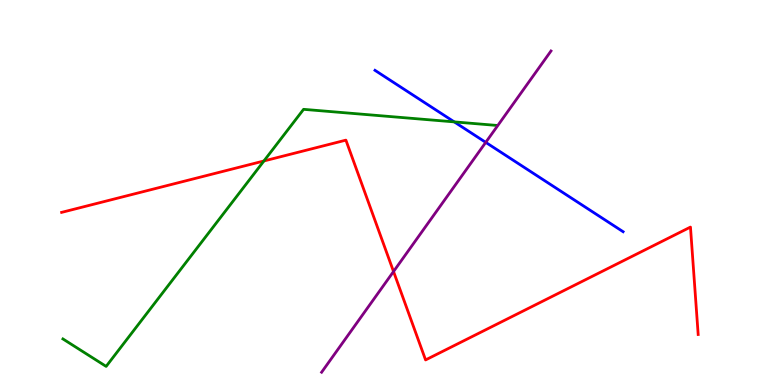[{'lines': ['blue', 'red'], 'intersections': []}, {'lines': ['green', 'red'], 'intersections': [{'x': 3.41, 'y': 5.82}]}, {'lines': ['purple', 'red'], 'intersections': [{'x': 5.08, 'y': 2.95}]}, {'lines': ['blue', 'green'], 'intersections': [{'x': 5.86, 'y': 6.83}]}, {'lines': ['blue', 'purple'], 'intersections': [{'x': 6.27, 'y': 6.3}]}, {'lines': ['green', 'purple'], 'intersections': []}]